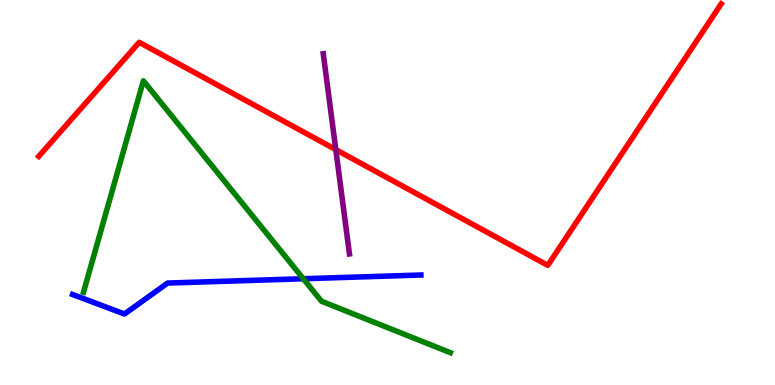[{'lines': ['blue', 'red'], 'intersections': []}, {'lines': ['green', 'red'], 'intersections': []}, {'lines': ['purple', 'red'], 'intersections': [{'x': 4.33, 'y': 6.11}]}, {'lines': ['blue', 'green'], 'intersections': [{'x': 3.91, 'y': 2.76}]}, {'lines': ['blue', 'purple'], 'intersections': []}, {'lines': ['green', 'purple'], 'intersections': []}]